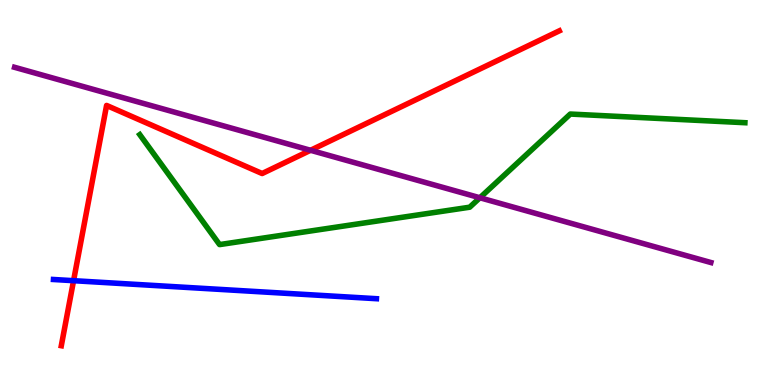[{'lines': ['blue', 'red'], 'intersections': [{'x': 0.949, 'y': 2.71}]}, {'lines': ['green', 'red'], 'intersections': []}, {'lines': ['purple', 'red'], 'intersections': [{'x': 4.01, 'y': 6.1}]}, {'lines': ['blue', 'green'], 'intersections': []}, {'lines': ['blue', 'purple'], 'intersections': []}, {'lines': ['green', 'purple'], 'intersections': [{'x': 6.19, 'y': 4.86}]}]